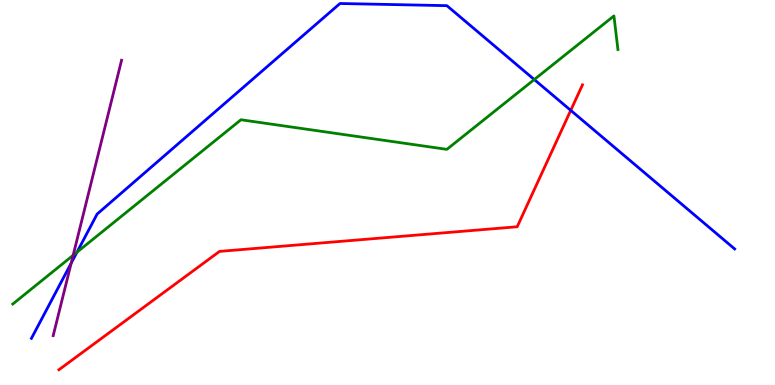[{'lines': ['blue', 'red'], 'intersections': [{'x': 7.36, 'y': 7.13}]}, {'lines': ['green', 'red'], 'intersections': []}, {'lines': ['purple', 'red'], 'intersections': []}, {'lines': ['blue', 'green'], 'intersections': [{'x': 0.993, 'y': 3.45}, {'x': 6.89, 'y': 7.93}]}, {'lines': ['blue', 'purple'], 'intersections': [{'x': 0.919, 'y': 3.16}]}, {'lines': ['green', 'purple'], 'intersections': [{'x': 0.944, 'y': 3.37}]}]